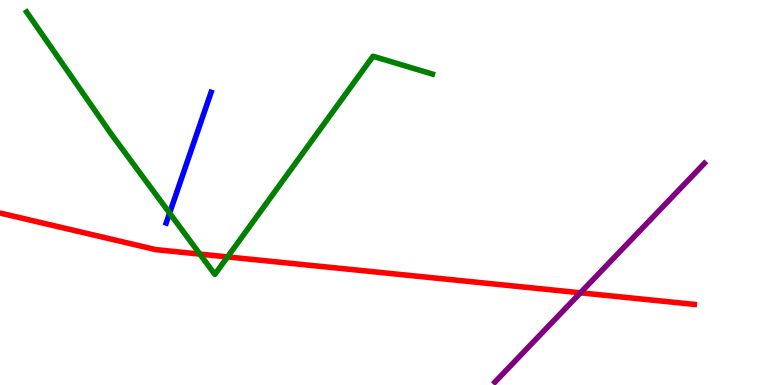[{'lines': ['blue', 'red'], 'intersections': []}, {'lines': ['green', 'red'], 'intersections': [{'x': 2.58, 'y': 3.4}, {'x': 2.94, 'y': 3.33}]}, {'lines': ['purple', 'red'], 'intersections': [{'x': 7.49, 'y': 2.39}]}, {'lines': ['blue', 'green'], 'intersections': [{'x': 2.19, 'y': 4.47}]}, {'lines': ['blue', 'purple'], 'intersections': []}, {'lines': ['green', 'purple'], 'intersections': []}]